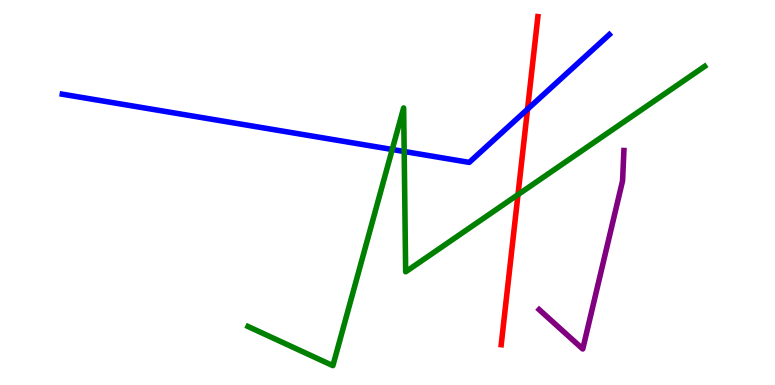[{'lines': ['blue', 'red'], 'intersections': [{'x': 6.81, 'y': 7.16}]}, {'lines': ['green', 'red'], 'intersections': [{'x': 6.68, 'y': 4.94}]}, {'lines': ['purple', 'red'], 'intersections': []}, {'lines': ['blue', 'green'], 'intersections': [{'x': 5.06, 'y': 6.12}, {'x': 5.22, 'y': 6.07}]}, {'lines': ['blue', 'purple'], 'intersections': []}, {'lines': ['green', 'purple'], 'intersections': []}]